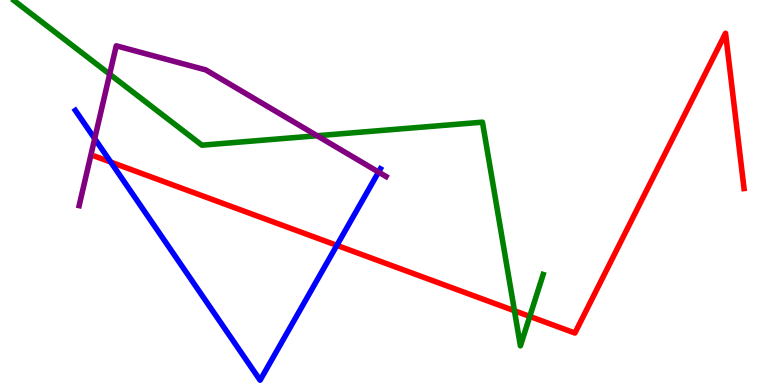[{'lines': ['blue', 'red'], 'intersections': [{'x': 1.43, 'y': 5.79}, {'x': 4.35, 'y': 3.63}]}, {'lines': ['green', 'red'], 'intersections': [{'x': 6.64, 'y': 1.93}, {'x': 6.84, 'y': 1.78}]}, {'lines': ['purple', 'red'], 'intersections': []}, {'lines': ['blue', 'green'], 'intersections': []}, {'lines': ['blue', 'purple'], 'intersections': [{'x': 1.22, 'y': 6.4}, {'x': 4.88, 'y': 5.53}]}, {'lines': ['green', 'purple'], 'intersections': [{'x': 1.42, 'y': 8.07}, {'x': 4.09, 'y': 6.47}]}]